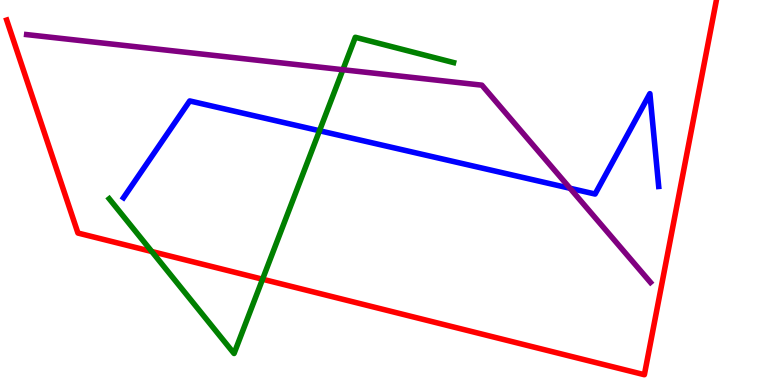[{'lines': ['blue', 'red'], 'intersections': []}, {'lines': ['green', 'red'], 'intersections': [{'x': 1.96, 'y': 3.47}, {'x': 3.39, 'y': 2.75}]}, {'lines': ['purple', 'red'], 'intersections': []}, {'lines': ['blue', 'green'], 'intersections': [{'x': 4.12, 'y': 6.6}]}, {'lines': ['blue', 'purple'], 'intersections': [{'x': 7.36, 'y': 5.11}]}, {'lines': ['green', 'purple'], 'intersections': [{'x': 4.42, 'y': 8.19}]}]